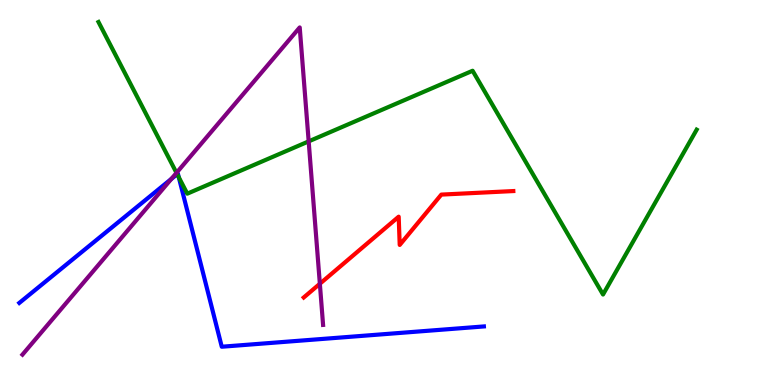[{'lines': ['blue', 'red'], 'intersections': []}, {'lines': ['green', 'red'], 'intersections': []}, {'lines': ['purple', 'red'], 'intersections': [{'x': 4.13, 'y': 2.63}]}, {'lines': ['blue', 'green'], 'intersections': [{'x': 2.29, 'y': 5.48}, {'x': 2.31, 'y': 5.39}]}, {'lines': ['blue', 'purple'], 'intersections': [{'x': 2.21, 'y': 5.35}]}, {'lines': ['green', 'purple'], 'intersections': [{'x': 2.28, 'y': 5.51}, {'x': 3.98, 'y': 6.33}]}]